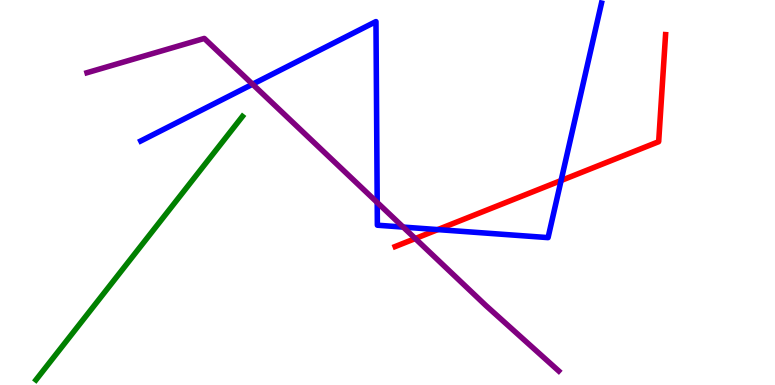[{'lines': ['blue', 'red'], 'intersections': [{'x': 5.65, 'y': 4.04}, {'x': 7.24, 'y': 5.31}]}, {'lines': ['green', 'red'], 'intersections': []}, {'lines': ['purple', 'red'], 'intersections': [{'x': 5.36, 'y': 3.8}]}, {'lines': ['blue', 'green'], 'intersections': []}, {'lines': ['blue', 'purple'], 'intersections': [{'x': 3.26, 'y': 7.81}, {'x': 4.87, 'y': 4.74}, {'x': 5.2, 'y': 4.1}]}, {'lines': ['green', 'purple'], 'intersections': []}]